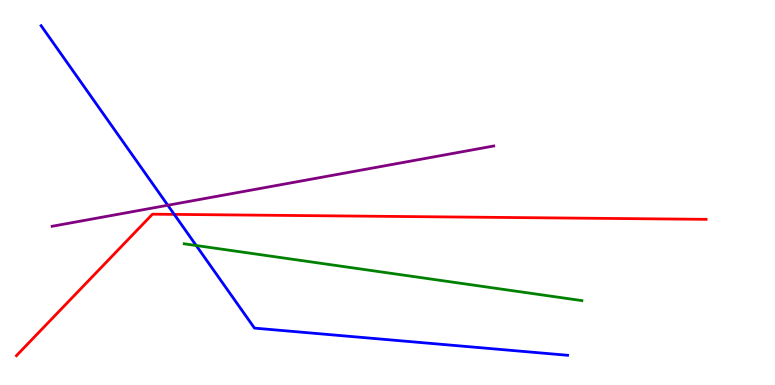[{'lines': ['blue', 'red'], 'intersections': [{'x': 2.25, 'y': 4.43}]}, {'lines': ['green', 'red'], 'intersections': []}, {'lines': ['purple', 'red'], 'intersections': []}, {'lines': ['blue', 'green'], 'intersections': [{'x': 2.53, 'y': 3.62}]}, {'lines': ['blue', 'purple'], 'intersections': [{'x': 2.17, 'y': 4.67}]}, {'lines': ['green', 'purple'], 'intersections': []}]